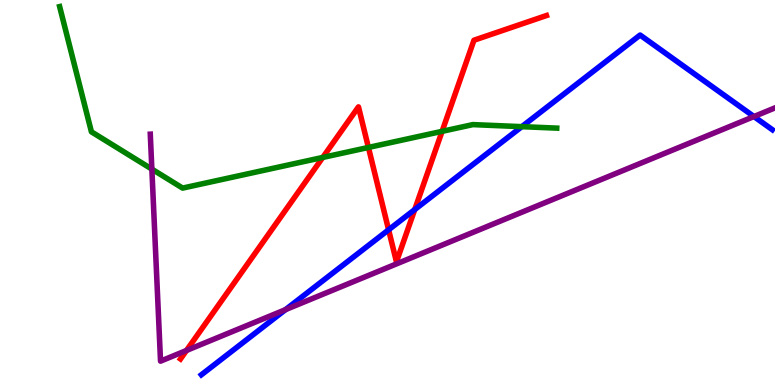[{'lines': ['blue', 'red'], 'intersections': [{'x': 5.01, 'y': 4.03}, {'x': 5.35, 'y': 4.56}]}, {'lines': ['green', 'red'], 'intersections': [{'x': 4.16, 'y': 5.91}, {'x': 4.75, 'y': 6.17}, {'x': 5.7, 'y': 6.59}]}, {'lines': ['purple', 'red'], 'intersections': [{'x': 2.41, 'y': 0.897}]}, {'lines': ['blue', 'green'], 'intersections': [{'x': 6.73, 'y': 6.71}]}, {'lines': ['blue', 'purple'], 'intersections': [{'x': 3.68, 'y': 1.96}, {'x': 9.73, 'y': 6.97}]}, {'lines': ['green', 'purple'], 'intersections': [{'x': 1.96, 'y': 5.61}]}]